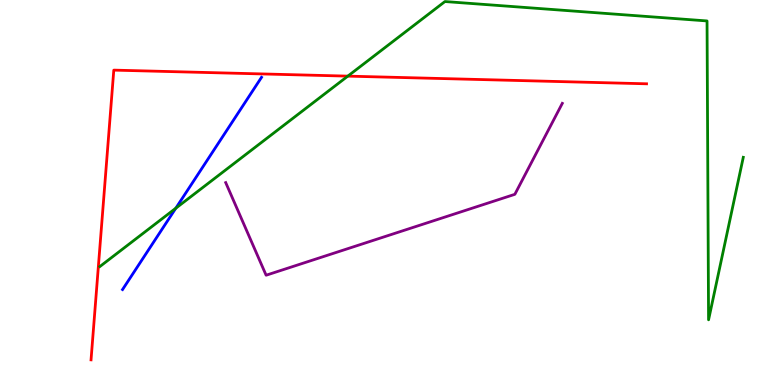[{'lines': ['blue', 'red'], 'intersections': []}, {'lines': ['green', 'red'], 'intersections': [{'x': 4.49, 'y': 8.02}]}, {'lines': ['purple', 'red'], 'intersections': []}, {'lines': ['blue', 'green'], 'intersections': [{'x': 2.27, 'y': 4.59}]}, {'lines': ['blue', 'purple'], 'intersections': []}, {'lines': ['green', 'purple'], 'intersections': []}]